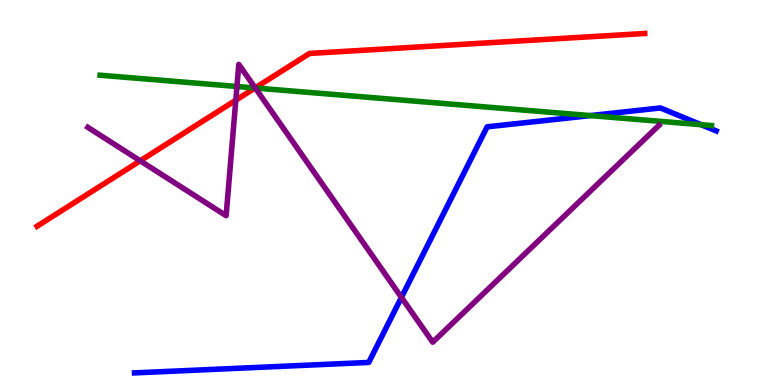[{'lines': ['blue', 'red'], 'intersections': []}, {'lines': ['green', 'red'], 'intersections': [{'x': 3.29, 'y': 7.71}]}, {'lines': ['purple', 'red'], 'intersections': [{'x': 1.81, 'y': 5.82}, {'x': 3.04, 'y': 7.4}, {'x': 3.29, 'y': 7.72}]}, {'lines': ['blue', 'green'], 'intersections': [{'x': 7.62, 'y': 7.0}, {'x': 9.05, 'y': 6.76}]}, {'lines': ['blue', 'purple'], 'intersections': [{'x': 5.18, 'y': 2.28}]}, {'lines': ['green', 'purple'], 'intersections': [{'x': 3.06, 'y': 7.75}, {'x': 3.29, 'y': 7.71}]}]